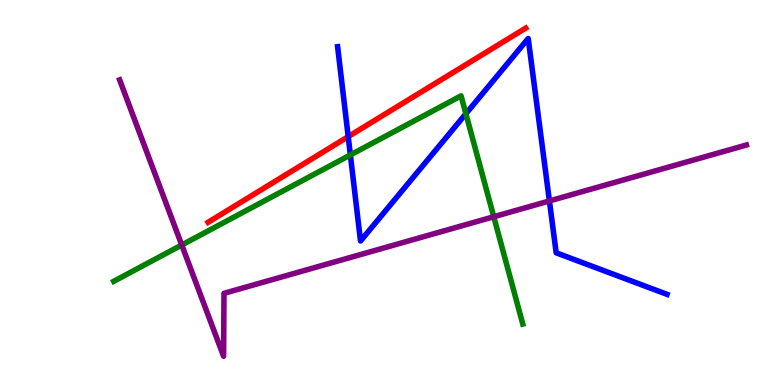[{'lines': ['blue', 'red'], 'intersections': [{'x': 4.49, 'y': 6.45}]}, {'lines': ['green', 'red'], 'intersections': []}, {'lines': ['purple', 'red'], 'intersections': []}, {'lines': ['blue', 'green'], 'intersections': [{'x': 4.52, 'y': 5.98}, {'x': 6.01, 'y': 7.05}]}, {'lines': ['blue', 'purple'], 'intersections': [{'x': 7.09, 'y': 4.78}]}, {'lines': ['green', 'purple'], 'intersections': [{'x': 2.35, 'y': 3.64}, {'x': 6.37, 'y': 4.37}]}]